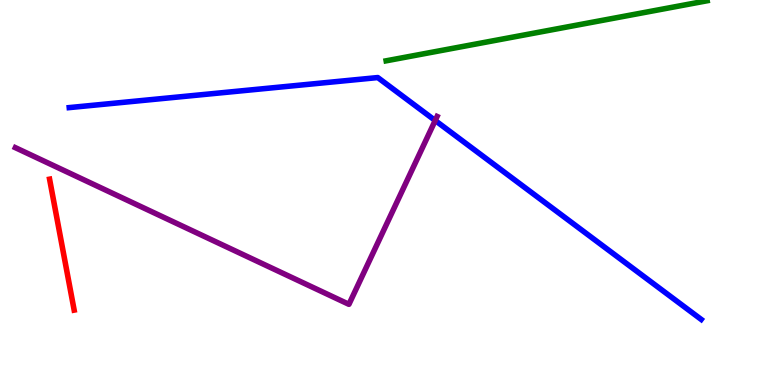[{'lines': ['blue', 'red'], 'intersections': []}, {'lines': ['green', 'red'], 'intersections': []}, {'lines': ['purple', 'red'], 'intersections': []}, {'lines': ['blue', 'green'], 'intersections': []}, {'lines': ['blue', 'purple'], 'intersections': [{'x': 5.62, 'y': 6.87}]}, {'lines': ['green', 'purple'], 'intersections': []}]